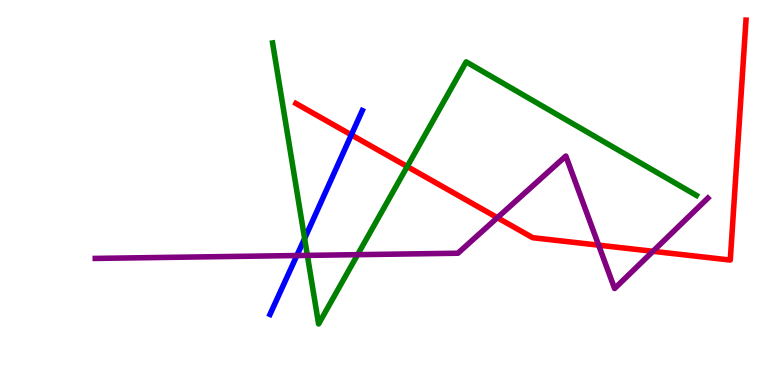[{'lines': ['blue', 'red'], 'intersections': [{'x': 4.53, 'y': 6.5}]}, {'lines': ['green', 'red'], 'intersections': [{'x': 5.25, 'y': 5.67}]}, {'lines': ['purple', 'red'], 'intersections': [{'x': 6.42, 'y': 4.35}, {'x': 7.72, 'y': 3.63}, {'x': 8.43, 'y': 3.47}]}, {'lines': ['blue', 'green'], 'intersections': [{'x': 3.93, 'y': 3.8}]}, {'lines': ['blue', 'purple'], 'intersections': [{'x': 3.83, 'y': 3.36}]}, {'lines': ['green', 'purple'], 'intersections': [{'x': 3.97, 'y': 3.37}, {'x': 4.61, 'y': 3.39}]}]